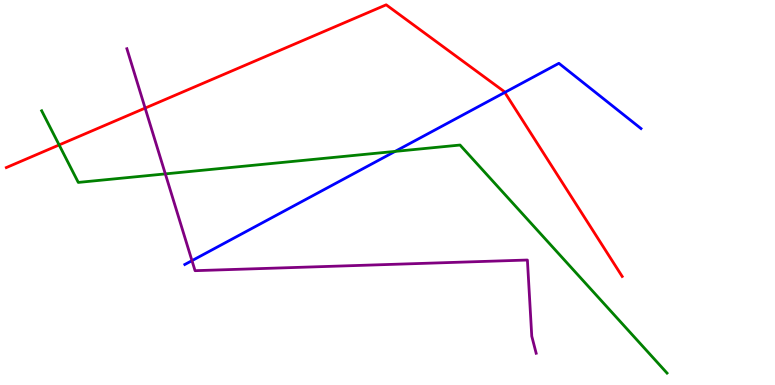[{'lines': ['blue', 'red'], 'intersections': [{'x': 6.51, 'y': 7.6}]}, {'lines': ['green', 'red'], 'intersections': [{'x': 0.763, 'y': 6.24}]}, {'lines': ['purple', 'red'], 'intersections': [{'x': 1.87, 'y': 7.19}]}, {'lines': ['blue', 'green'], 'intersections': [{'x': 5.1, 'y': 6.07}]}, {'lines': ['blue', 'purple'], 'intersections': [{'x': 2.48, 'y': 3.23}]}, {'lines': ['green', 'purple'], 'intersections': [{'x': 2.13, 'y': 5.48}]}]